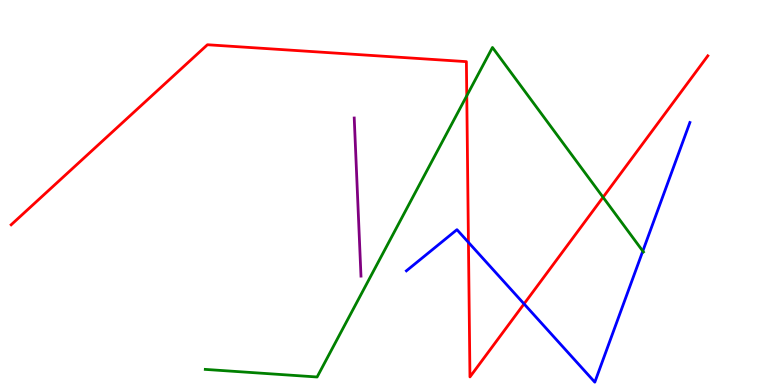[{'lines': ['blue', 'red'], 'intersections': [{'x': 6.04, 'y': 3.7}, {'x': 6.76, 'y': 2.11}]}, {'lines': ['green', 'red'], 'intersections': [{'x': 6.02, 'y': 7.51}, {'x': 7.78, 'y': 4.88}]}, {'lines': ['purple', 'red'], 'intersections': []}, {'lines': ['blue', 'green'], 'intersections': [{'x': 8.29, 'y': 3.48}]}, {'lines': ['blue', 'purple'], 'intersections': []}, {'lines': ['green', 'purple'], 'intersections': []}]